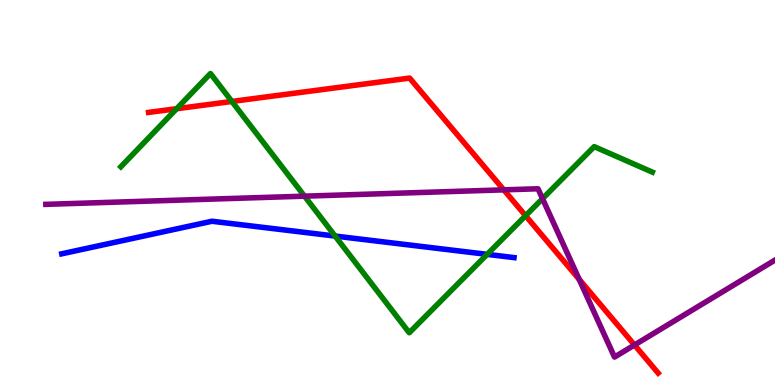[{'lines': ['blue', 'red'], 'intersections': []}, {'lines': ['green', 'red'], 'intersections': [{'x': 2.28, 'y': 7.18}, {'x': 2.99, 'y': 7.36}, {'x': 6.78, 'y': 4.4}]}, {'lines': ['purple', 'red'], 'intersections': [{'x': 6.5, 'y': 5.07}, {'x': 7.47, 'y': 2.74}, {'x': 8.19, 'y': 1.04}]}, {'lines': ['blue', 'green'], 'intersections': [{'x': 4.32, 'y': 3.87}, {'x': 6.29, 'y': 3.39}]}, {'lines': ['blue', 'purple'], 'intersections': []}, {'lines': ['green', 'purple'], 'intersections': [{'x': 3.93, 'y': 4.9}, {'x': 7.0, 'y': 4.84}]}]